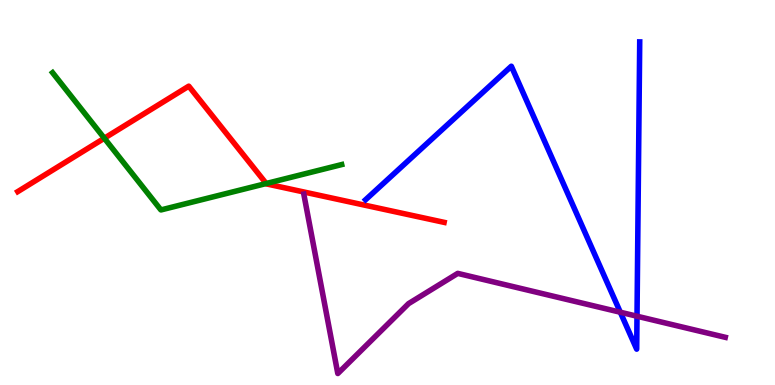[{'lines': ['blue', 'red'], 'intersections': []}, {'lines': ['green', 'red'], 'intersections': [{'x': 1.35, 'y': 6.41}, {'x': 3.44, 'y': 5.23}]}, {'lines': ['purple', 'red'], 'intersections': []}, {'lines': ['blue', 'green'], 'intersections': []}, {'lines': ['blue', 'purple'], 'intersections': [{'x': 8.0, 'y': 1.89}, {'x': 8.22, 'y': 1.79}]}, {'lines': ['green', 'purple'], 'intersections': []}]